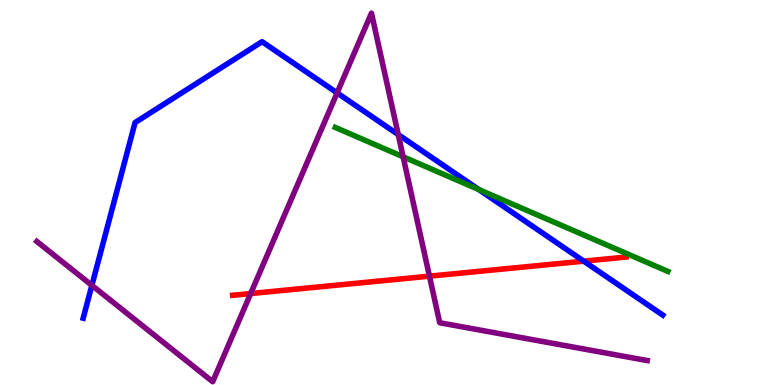[{'lines': ['blue', 'red'], 'intersections': [{'x': 7.53, 'y': 3.22}]}, {'lines': ['green', 'red'], 'intersections': []}, {'lines': ['purple', 'red'], 'intersections': [{'x': 3.23, 'y': 2.38}, {'x': 5.54, 'y': 2.83}]}, {'lines': ['blue', 'green'], 'intersections': [{'x': 6.18, 'y': 5.08}]}, {'lines': ['blue', 'purple'], 'intersections': [{'x': 1.19, 'y': 2.59}, {'x': 4.35, 'y': 7.59}, {'x': 5.14, 'y': 6.5}]}, {'lines': ['green', 'purple'], 'intersections': [{'x': 5.2, 'y': 5.93}]}]